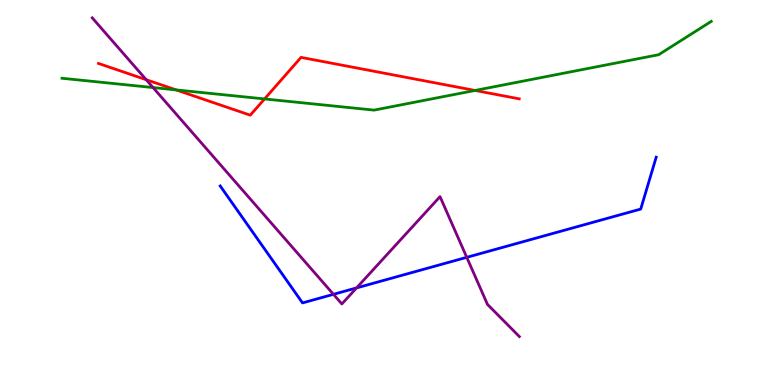[{'lines': ['blue', 'red'], 'intersections': []}, {'lines': ['green', 'red'], 'intersections': [{'x': 2.27, 'y': 7.66}, {'x': 3.41, 'y': 7.43}, {'x': 6.13, 'y': 7.65}]}, {'lines': ['purple', 'red'], 'intersections': [{'x': 1.89, 'y': 7.93}]}, {'lines': ['blue', 'green'], 'intersections': []}, {'lines': ['blue', 'purple'], 'intersections': [{'x': 4.3, 'y': 2.36}, {'x': 4.6, 'y': 2.52}, {'x': 6.02, 'y': 3.32}]}, {'lines': ['green', 'purple'], 'intersections': [{'x': 1.97, 'y': 7.73}]}]